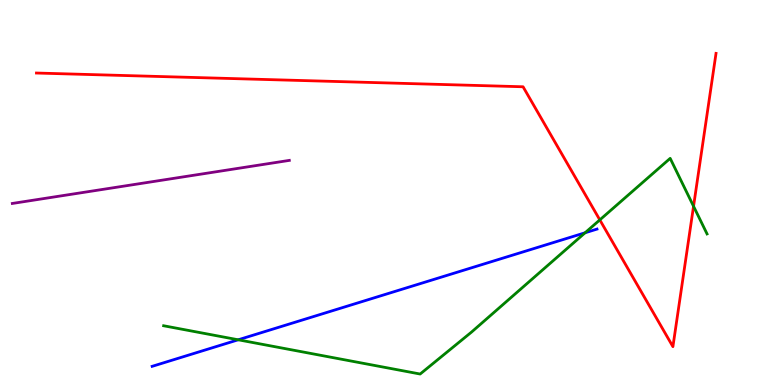[{'lines': ['blue', 'red'], 'intersections': []}, {'lines': ['green', 'red'], 'intersections': [{'x': 7.74, 'y': 4.29}, {'x': 8.95, 'y': 4.64}]}, {'lines': ['purple', 'red'], 'intersections': []}, {'lines': ['blue', 'green'], 'intersections': [{'x': 3.07, 'y': 1.17}, {'x': 7.55, 'y': 3.95}]}, {'lines': ['blue', 'purple'], 'intersections': []}, {'lines': ['green', 'purple'], 'intersections': []}]